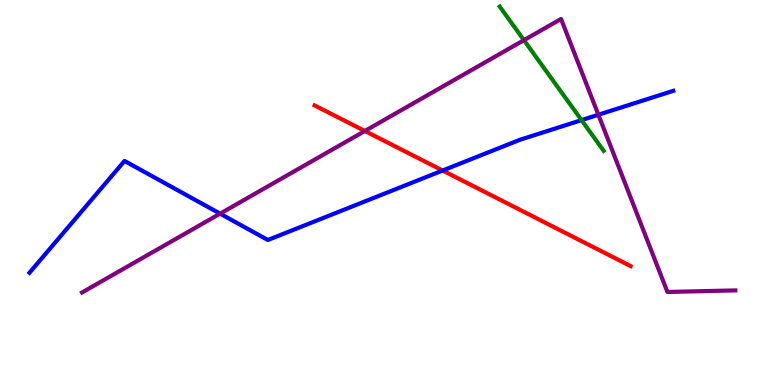[{'lines': ['blue', 'red'], 'intersections': [{'x': 5.71, 'y': 5.57}]}, {'lines': ['green', 'red'], 'intersections': []}, {'lines': ['purple', 'red'], 'intersections': [{'x': 4.71, 'y': 6.6}]}, {'lines': ['blue', 'green'], 'intersections': [{'x': 7.5, 'y': 6.88}]}, {'lines': ['blue', 'purple'], 'intersections': [{'x': 2.84, 'y': 4.45}, {'x': 7.72, 'y': 7.02}]}, {'lines': ['green', 'purple'], 'intersections': [{'x': 6.76, 'y': 8.96}]}]